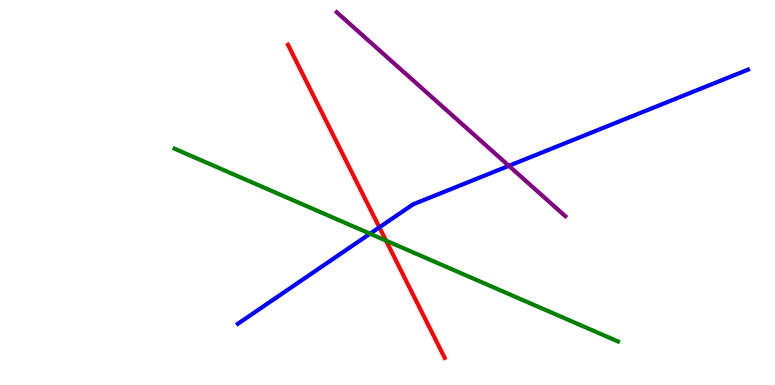[{'lines': ['blue', 'red'], 'intersections': [{'x': 4.9, 'y': 4.1}]}, {'lines': ['green', 'red'], 'intersections': [{'x': 4.98, 'y': 3.75}]}, {'lines': ['purple', 'red'], 'intersections': []}, {'lines': ['blue', 'green'], 'intersections': [{'x': 4.77, 'y': 3.93}]}, {'lines': ['blue', 'purple'], 'intersections': [{'x': 6.57, 'y': 5.69}]}, {'lines': ['green', 'purple'], 'intersections': []}]